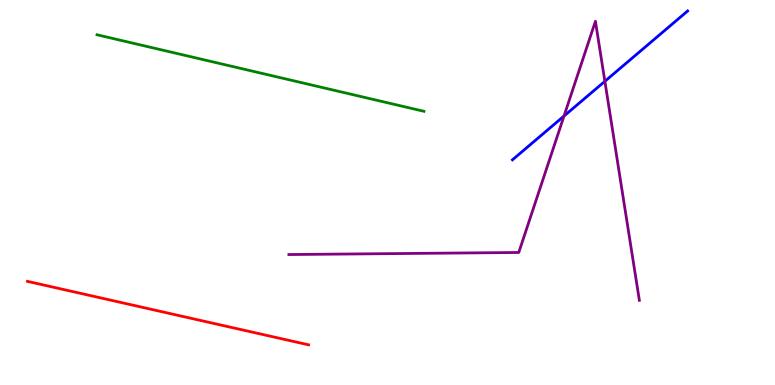[{'lines': ['blue', 'red'], 'intersections': []}, {'lines': ['green', 'red'], 'intersections': []}, {'lines': ['purple', 'red'], 'intersections': []}, {'lines': ['blue', 'green'], 'intersections': []}, {'lines': ['blue', 'purple'], 'intersections': [{'x': 7.28, 'y': 6.99}, {'x': 7.8, 'y': 7.89}]}, {'lines': ['green', 'purple'], 'intersections': []}]